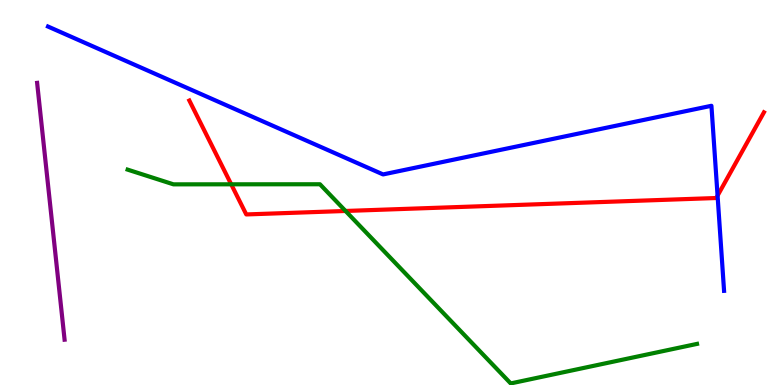[{'lines': ['blue', 'red'], 'intersections': [{'x': 9.26, 'y': 4.92}]}, {'lines': ['green', 'red'], 'intersections': [{'x': 2.98, 'y': 5.21}, {'x': 4.46, 'y': 4.52}]}, {'lines': ['purple', 'red'], 'intersections': []}, {'lines': ['blue', 'green'], 'intersections': []}, {'lines': ['blue', 'purple'], 'intersections': []}, {'lines': ['green', 'purple'], 'intersections': []}]